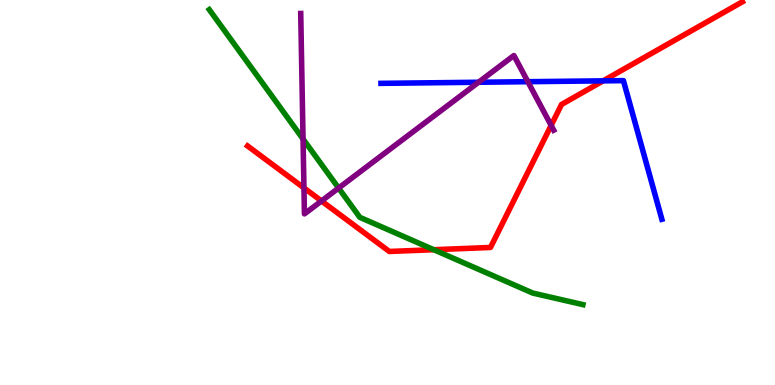[{'lines': ['blue', 'red'], 'intersections': [{'x': 7.78, 'y': 7.9}]}, {'lines': ['green', 'red'], 'intersections': [{'x': 5.6, 'y': 3.51}]}, {'lines': ['purple', 'red'], 'intersections': [{'x': 3.92, 'y': 5.12}, {'x': 4.15, 'y': 4.78}, {'x': 7.11, 'y': 6.74}]}, {'lines': ['blue', 'green'], 'intersections': []}, {'lines': ['blue', 'purple'], 'intersections': [{'x': 6.17, 'y': 7.86}, {'x': 6.81, 'y': 7.88}]}, {'lines': ['green', 'purple'], 'intersections': [{'x': 3.91, 'y': 6.39}, {'x': 4.37, 'y': 5.12}]}]